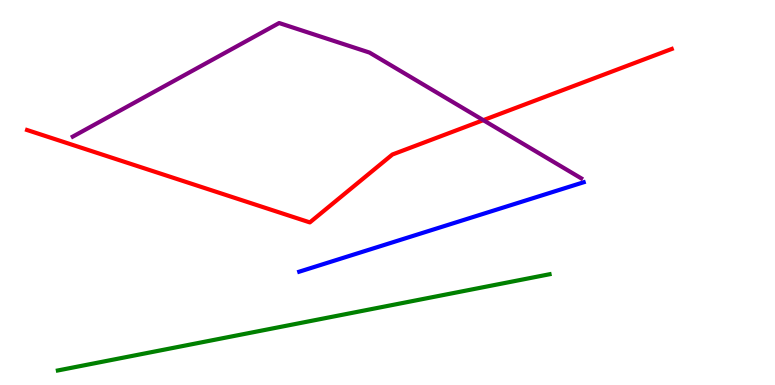[{'lines': ['blue', 'red'], 'intersections': []}, {'lines': ['green', 'red'], 'intersections': []}, {'lines': ['purple', 'red'], 'intersections': [{'x': 6.24, 'y': 6.88}]}, {'lines': ['blue', 'green'], 'intersections': []}, {'lines': ['blue', 'purple'], 'intersections': []}, {'lines': ['green', 'purple'], 'intersections': []}]